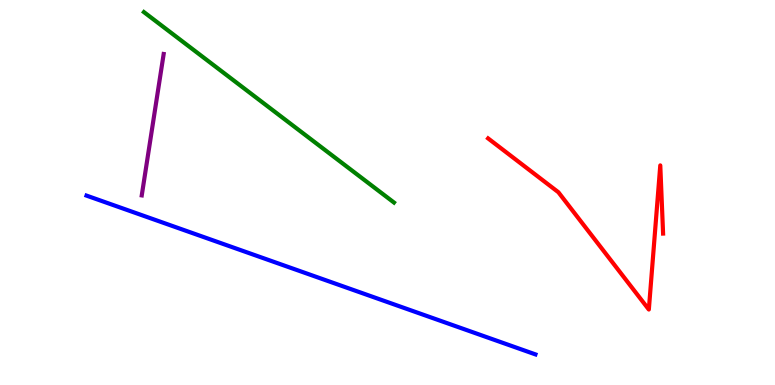[{'lines': ['blue', 'red'], 'intersections': []}, {'lines': ['green', 'red'], 'intersections': []}, {'lines': ['purple', 'red'], 'intersections': []}, {'lines': ['blue', 'green'], 'intersections': []}, {'lines': ['blue', 'purple'], 'intersections': []}, {'lines': ['green', 'purple'], 'intersections': []}]